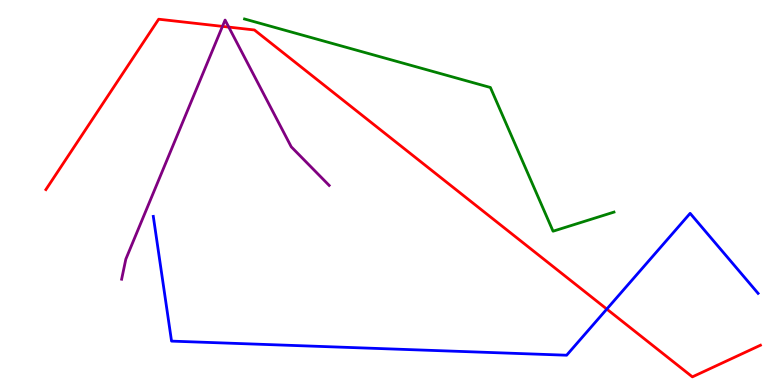[{'lines': ['blue', 'red'], 'intersections': [{'x': 7.83, 'y': 1.97}]}, {'lines': ['green', 'red'], 'intersections': []}, {'lines': ['purple', 'red'], 'intersections': [{'x': 2.87, 'y': 9.31}, {'x': 2.95, 'y': 9.3}]}, {'lines': ['blue', 'green'], 'intersections': []}, {'lines': ['blue', 'purple'], 'intersections': []}, {'lines': ['green', 'purple'], 'intersections': []}]